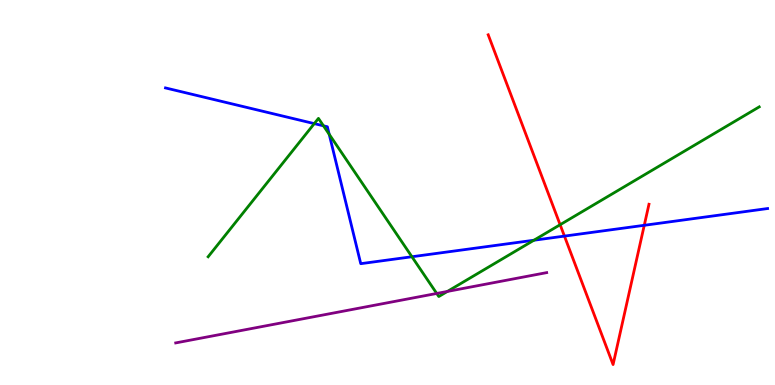[{'lines': ['blue', 'red'], 'intersections': [{'x': 7.28, 'y': 3.87}, {'x': 8.31, 'y': 4.15}]}, {'lines': ['green', 'red'], 'intersections': [{'x': 7.23, 'y': 4.16}]}, {'lines': ['purple', 'red'], 'intersections': []}, {'lines': ['blue', 'green'], 'intersections': [{'x': 4.06, 'y': 6.79}, {'x': 4.17, 'y': 6.73}, {'x': 4.25, 'y': 6.51}, {'x': 5.32, 'y': 3.33}, {'x': 6.89, 'y': 3.76}]}, {'lines': ['blue', 'purple'], 'intersections': []}, {'lines': ['green', 'purple'], 'intersections': [{'x': 5.64, 'y': 2.38}, {'x': 5.77, 'y': 2.43}]}]